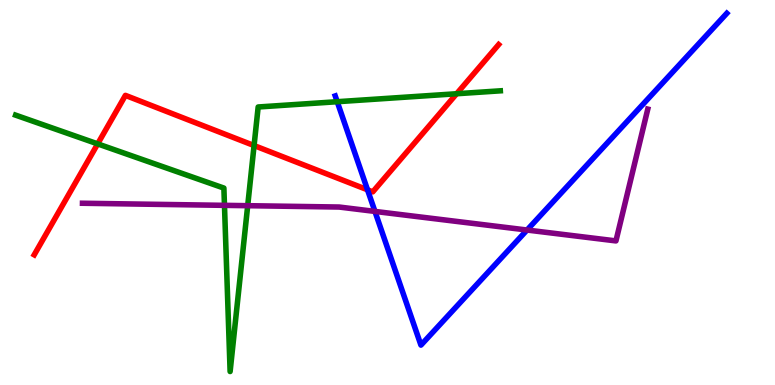[{'lines': ['blue', 'red'], 'intersections': [{'x': 4.74, 'y': 5.07}]}, {'lines': ['green', 'red'], 'intersections': [{'x': 1.26, 'y': 6.26}, {'x': 3.28, 'y': 6.22}, {'x': 5.89, 'y': 7.57}]}, {'lines': ['purple', 'red'], 'intersections': []}, {'lines': ['blue', 'green'], 'intersections': [{'x': 4.35, 'y': 7.36}]}, {'lines': ['blue', 'purple'], 'intersections': [{'x': 4.84, 'y': 4.51}, {'x': 6.8, 'y': 4.03}]}, {'lines': ['green', 'purple'], 'intersections': [{'x': 2.9, 'y': 4.67}, {'x': 3.2, 'y': 4.66}]}]